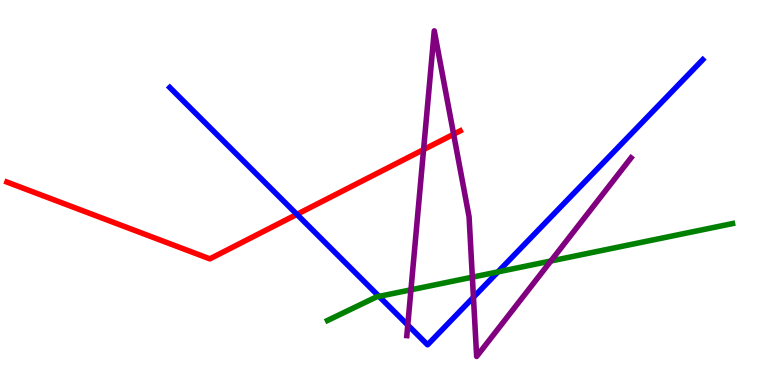[{'lines': ['blue', 'red'], 'intersections': [{'x': 3.83, 'y': 4.43}]}, {'lines': ['green', 'red'], 'intersections': []}, {'lines': ['purple', 'red'], 'intersections': [{'x': 5.47, 'y': 6.11}, {'x': 5.85, 'y': 6.51}]}, {'lines': ['blue', 'green'], 'intersections': [{'x': 4.89, 'y': 2.3}, {'x': 6.42, 'y': 2.94}]}, {'lines': ['blue', 'purple'], 'intersections': [{'x': 5.26, 'y': 1.56}, {'x': 6.11, 'y': 2.28}]}, {'lines': ['green', 'purple'], 'intersections': [{'x': 5.3, 'y': 2.47}, {'x': 6.09, 'y': 2.8}, {'x': 7.11, 'y': 3.22}]}]